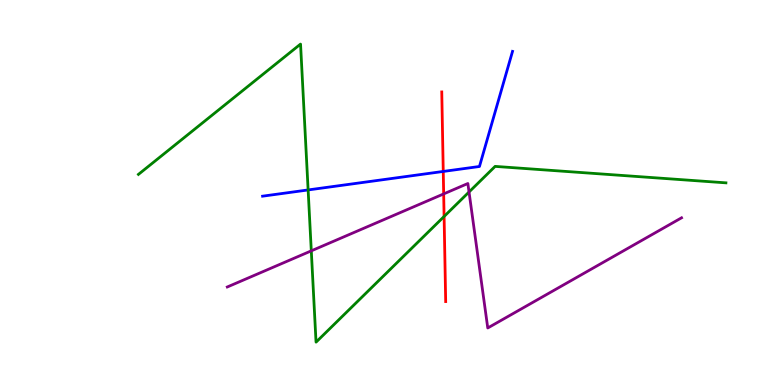[{'lines': ['blue', 'red'], 'intersections': [{'x': 5.72, 'y': 5.55}]}, {'lines': ['green', 'red'], 'intersections': [{'x': 5.73, 'y': 4.38}]}, {'lines': ['purple', 'red'], 'intersections': [{'x': 5.72, 'y': 4.96}]}, {'lines': ['blue', 'green'], 'intersections': [{'x': 3.98, 'y': 5.07}]}, {'lines': ['blue', 'purple'], 'intersections': []}, {'lines': ['green', 'purple'], 'intersections': [{'x': 4.02, 'y': 3.48}, {'x': 6.05, 'y': 5.01}]}]